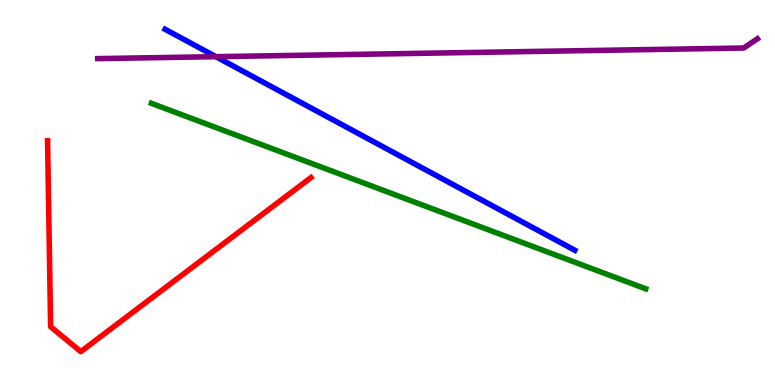[{'lines': ['blue', 'red'], 'intersections': []}, {'lines': ['green', 'red'], 'intersections': []}, {'lines': ['purple', 'red'], 'intersections': []}, {'lines': ['blue', 'green'], 'intersections': []}, {'lines': ['blue', 'purple'], 'intersections': [{'x': 2.79, 'y': 8.53}]}, {'lines': ['green', 'purple'], 'intersections': []}]